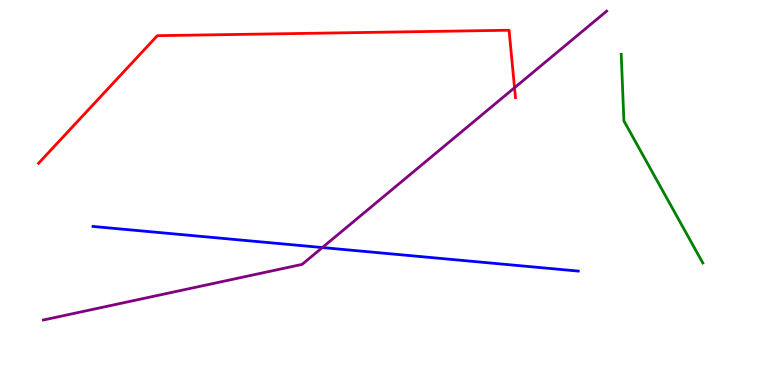[{'lines': ['blue', 'red'], 'intersections': []}, {'lines': ['green', 'red'], 'intersections': []}, {'lines': ['purple', 'red'], 'intersections': [{'x': 6.64, 'y': 7.72}]}, {'lines': ['blue', 'green'], 'intersections': []}, {'lines': ['blue', 'purple'], 'intersections': [{'x': 4.16, 'y': 3.57}]}, {'lines': ['green', 'purple'], 'intersections': []}]